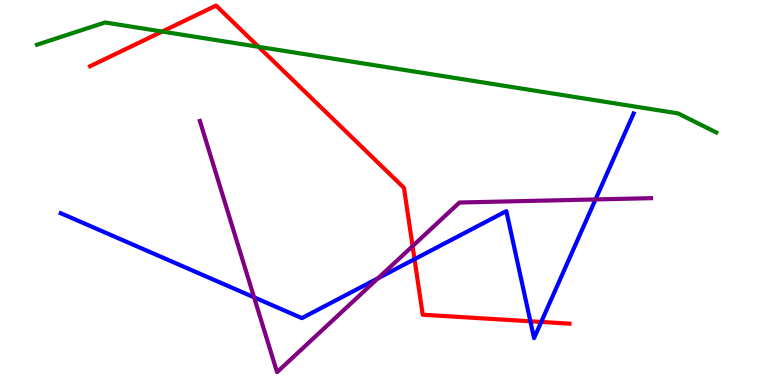[{'lines': ['blue', 'red'], 'intersections': [{'x': 5.35, 'y': 3.27}, {'x': 6.84, 'y': 1.66}, {'x': 6.98, 'y': 1.64}]}, {'lines': ['green', 'red'], 'intersections': [{'x': 2.09, 'y': 9.18}, {'x': 3.34, 'y': 8.78}]}, {'lines': ['purple', 'red'], 'intersections': [{'x': 5.32, 'y': 3.61}]}, {'lines': ['blue', 'green'], 'intersections': []}, {'lines': ['blue', 'purple'], 'intersections': [{'x': 3.28, 'y': 2.28}, {'x': 4.88, 'y': 2.77}, {'x': 7.68, 'y': 4.82}]}, {'lines': ['green', 'purple'], 'intersections': []}]